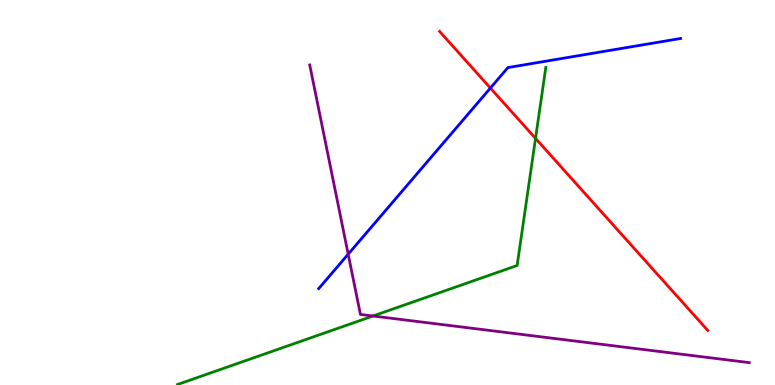[{'lines': ['blue', 'red'], 'intersections': [{'x': 6.33, 'y': 7.71}]}, {'lines': ['green', 'red'], 'intersections': [{'x': 6.91, 'y': 6.41}]}, {'lines': ['purple', 'red'], 'intersections': []}, {'lines': ['blue', 'green'], 'intersections': []}, {'lines': ['blue', 'purple'], 'intersections': [{'x': 4.49, 'y': 3.4}]}, {'lines': ['green', 'purple'], 'intersections': [{'x': 4.81, 'y': 1.79}]}]